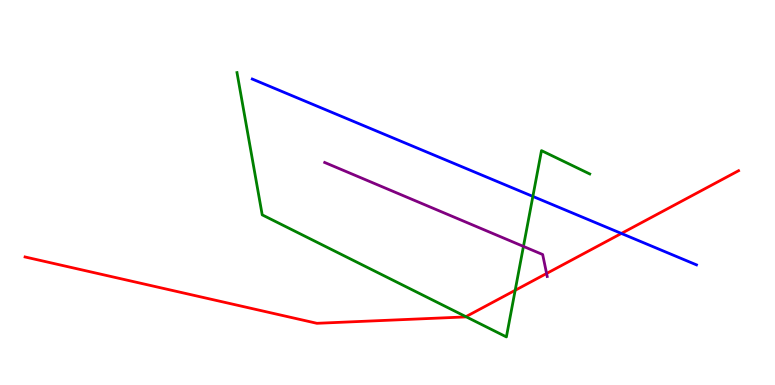[{'lines': ['blue', 'red'], 'intersections': [{'x': 8.02, 'y': 3.94}]}, {'lines': ['green', 'red'], 'intersections': [{'x': 6.01, 'y': 1.77}, {'x': 6.65, 'y': 2.46}]}, {'lines': ['purple', 'red'], 'intersections': [{'x': 7.05, 'y': 2.9}]}, {'lines': ['blue', 'green'], 'intersections': [{'x': 6.88, 'y': 4.9}]}, {'lines': ['blue', 'purple'], 'intersections': []}, {'lines': ['green', 'purple'], 'intersections': [{'x': 6.75, 'y': 3.6}]}]